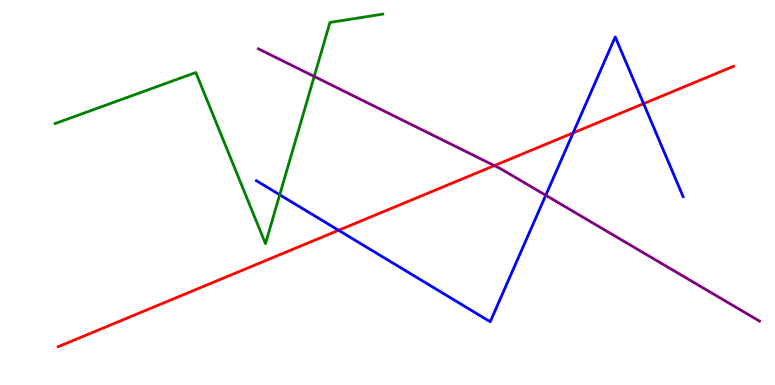[{'lines': ['blue', 'red'], 'intersections': [{'x': 4.37, 'y': 4.02}, {'x': 7.39, 'y': 6.55}, {'x': 8.3, 'y': 7.31}]}, {'lines': ['green', 'red'], 'intersections': []}, {'lines': ['purple', 'red'], 'intersections': [{'x': 6.38, 'y': 5.7}]}, {'lines': ['blue', 'green'], 'intersections': [{'x': 3.61, 'y': 4.94}]}, {'lines': ['blue', 'purple'], 'intersections': [{'x': 7.04, 'y': 4.93}]}, {'lines': ['green', 'purple'], 'intersections': [{'x': 4.05, 'y': 8.01}]}]